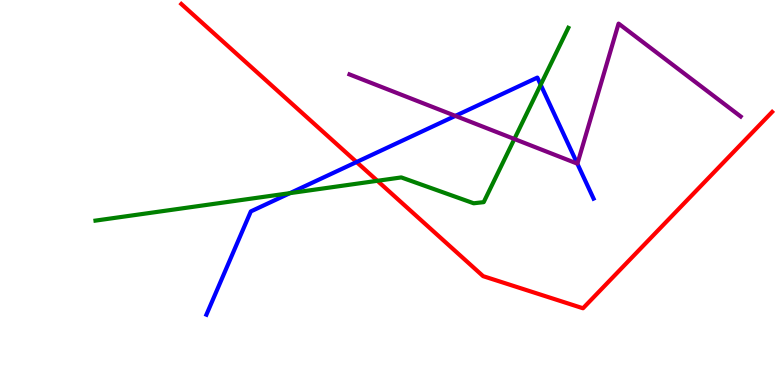[{'lines': ['blue', 'red'], 'intersections': [{'x': 4.6, 'y': 5.79}]}, {'lines': ['green', 'red'], 'intersections': [{'x': 4.87, 'y': 5.3}]}, {'lines': ['purple', 'red'], 'intersections': []}, {'lines': ['blue', 'green'], 'intersections': [{'x': 3.74, 'y': 4.98}, {'x': 6.98, 'y': 7.8}]}, {'lines': ['blue', 'purple'], 'intersections': [{'x': 5.88, 'y': 6.99}, {'x': 7.45, 'y': 5.75}]}, {'lines': ['green', 'purple'], 'intersections': [{'x': 6.64, 'y': 6.39}]}]